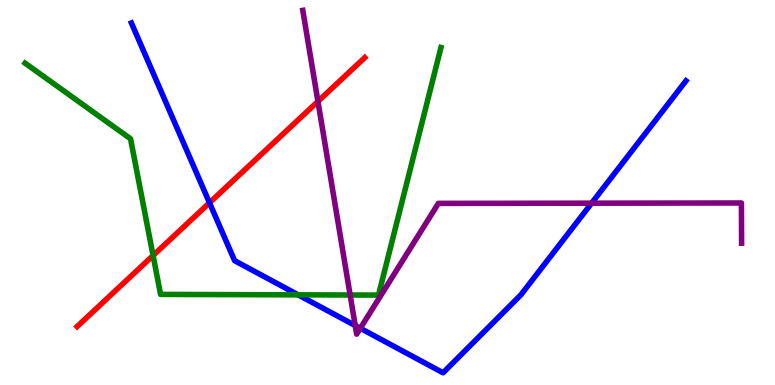[{'lines': ['blue', 'red'], 'intersections': [{'x': 2.7, 'y': 4.73}]}, {'lines': ['green', 'red'], 'intersections': [{'x': 1.98, 'y': 3.36}]}, {'lines': ['purple', 'red'], 'intersections': [{'x': 4.1, 'y': 7.37}]}, {'lines': ['blue', 'green'], 'intersections': [{'x': 3.85, 'y': 2.34}]}, {'lines': ['blue', 'purple'], 'intersections': [{'x': 4.58, 'y': 1.54}, {'x': 4.65, 'y': 1.47}, {'x': 7.63, 'y': 4.72}]}, {'lines': ['green', 'purple'], 'intersections': [{'x': 4.52, 'y': 2.34}]}]